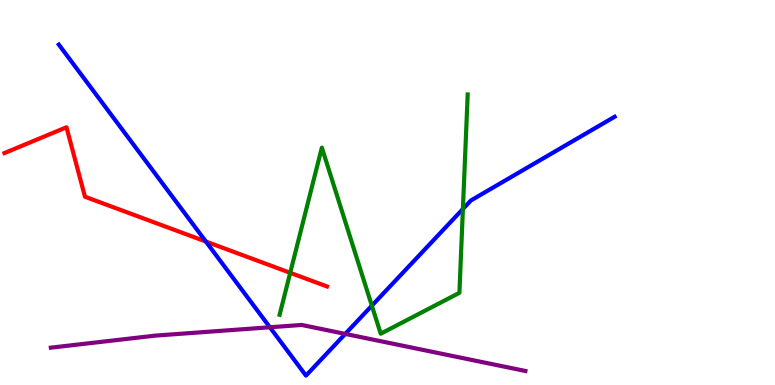[{'lines': ['blue', 'red'], 'intersections': [{'x': 2.66, 'y': 3.73}]}, {'lines': ['green', 'red'], 'intersections': [{'x': 3.74, 'y': 2.91}]}, {'lines': ['purple', 'red'], 'intersections': []}, {'lines': ['blue', 'green'], 'intersections': [{'x': 4.8, 'y': 2.06}, {'x': 5.97, 'y': 4.57}]}, {'lines': ['blue', 'purple'], 'intersections': [{'x': 3.48, 'y': 1.5}, {'x': 4.45, 'y': 1.33}]}, {'lines': ['green', 'purple'], 'intersections': []}]